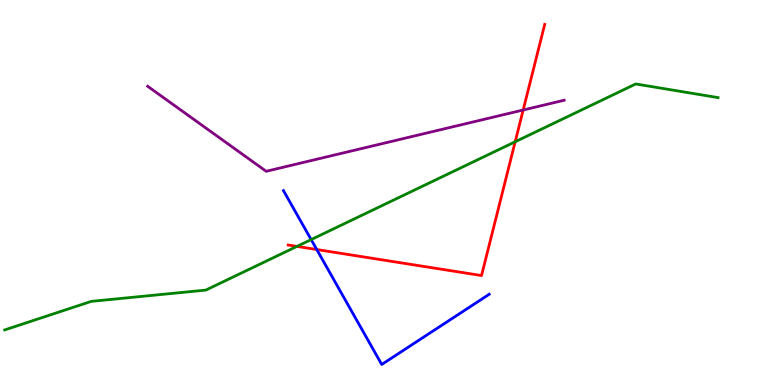[{'lines': ['blue', 'red'], 'intersections': [{'x': 4.09, 'y': 3.52}]}, {'lines': ['green', 'red'], 'intersections': [{'x': 3.83, 'y': 3.6}, {'x': 6.65, 'y': 6.32}]}, {'lines': ['purple', 'red'], 'intersections': [{'x': 6.75, 'y': 7.14}]}, {'lines': ['blue', 'green'], 'intersections': [{'x': 4.01, 'y': 3.78}]}, {'lines': ['blue', 'purple'], 'intersections': []}, {'lines': ['green', 'purple'], 'intersections': []}]